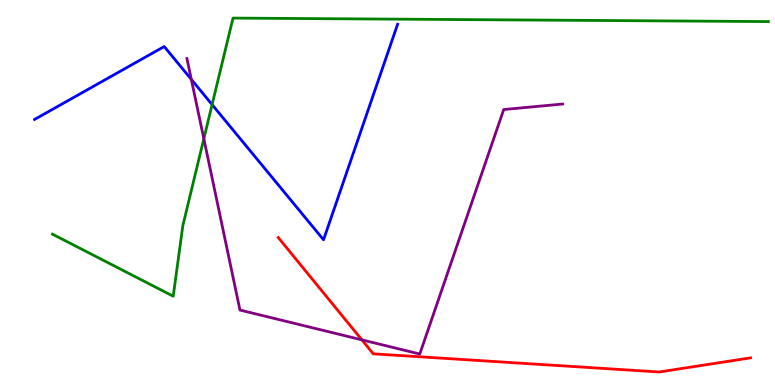[{'lines': ['blue', 'red'], 'intersections': []}, {'lines': ['green', 'red'], 'intersections': []}, {'lines': ['purple', 'red'], 'intersections': [{'x': 4.67, 'y': 1.17}]}, {'lines': ['blue', 'green'], 'intersections': [{'x': 2.74, 'y': 7.28}]}, {'lines': ['blue', 'purple'], 'intersections': [{'x': 2.47, 'y': 7.94}]}, {'lines': ['green', 'purple'], 'intersections': [{'x': 2.63, 'y': 6.4}]}]